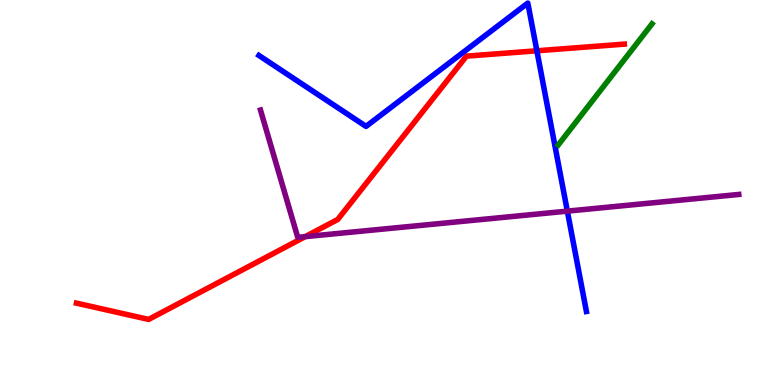[{'lines': ['blue', 'red'], 'intersections': [{'x': 6.93, 'y': 8.68}]}, {'lines': ['green', 'red'], 'intersections': []}, {'lines': ['purple', 'red'], 'intersections': [{'x': 3.94, 'y': 3.85}]}, {'lines': ['blue', 'green'], 'intersections': []}, {'lines': ['blue', 'purple'], 'intersections': [{'x': 7.32, 'y': 4.52}]}, {'lines': ['green', 'purple'], 'intersections': []}]